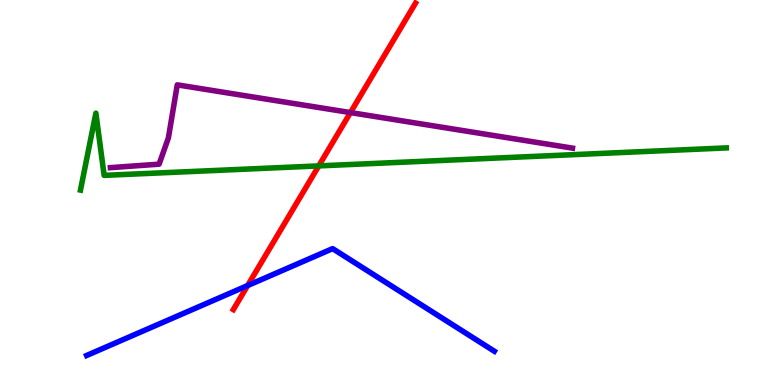[{'lines': ['blue', 'red'], 'intersections': [{'x': 3.2, 'y': 2.58}]}, {'lines': ['green', 'red'], 'intersections': [{'x': 4.11, 'y': 5.69}]}, {'lines': ['purple', 'red'], 'intersections': [{'x': 4.52, 'y': 7.08}]}, {'lines': ['blue', 'green'], 'intersections': []}, {'lines': ['blue', 'purple'], 'intersections': []}, {'lines': ['green', 'purple'], 'intersections': []}]